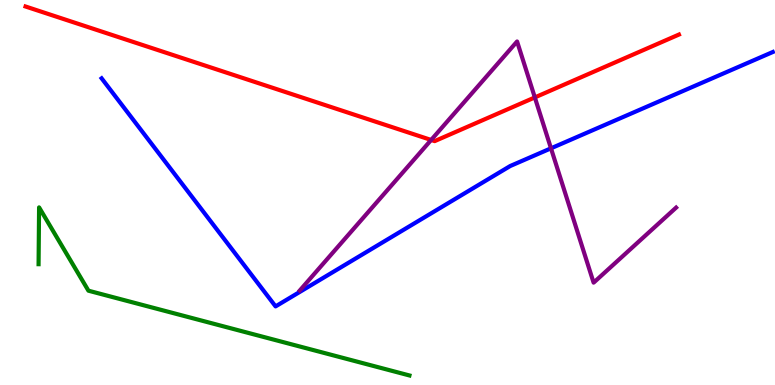[{'lines': ['blue', 'red'], 'intersections': []}, {'lines': ['green', 'red'], 'intersections': []}, {'lines': ['purple', 'red'], 'intersections': [{'x': 5.56, 'y': 6.36}, {'x': 6.9, 'y': 7.47}]}, {'lines': ['blue', 'green'], 'intersections': []}, {'lines': ['blue', 'purple'], 'intersections': [{'x': 7.11, 'y': 6.15}]}, {'lines': ['green', 'purple'], 'intersections': []}]